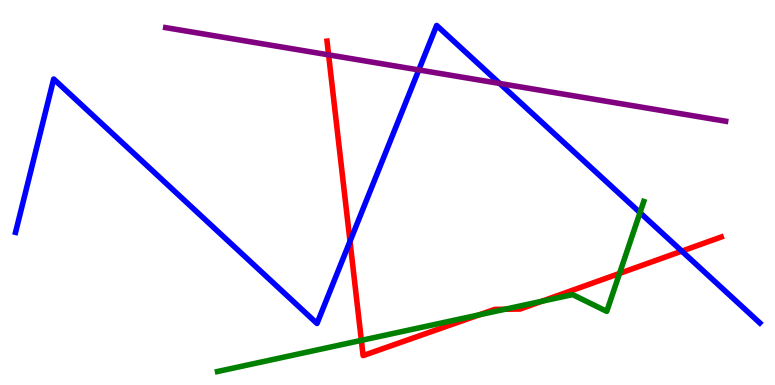[{'lines': ['blue', 'red'], 'intersections': [{'x': 4.52, 'y': 3.73}, {'x': 8.8, 'y': 3.48}]}, {'lines': ['green', 'red'], 'intersections': [{'x': 4.66, 'y': 1.16}, {'x': 6.18, 'y': 1.82}, {'x': 6.52, 'y': 1.97}, {'x': 6.99, 'y': 2.17}, {'x': 7.99, 'y': 2.9}]}, {'lines': ['purple', 'red'], 'intersections': [{'x': 4.24, 'y': 8.58}]}, {'lines': ['blue', 'green'], 'intersections': [{'x': 8.26, 'y': 4.48}]}, {'lines': ['blue', 'purple'], 'intersections': [{'x': 5.4, 'y': 8.18}, {'x': 6.45, 'y': 7.83}]}, {'lines': ['green', 'purple'], 'intersections': []}]